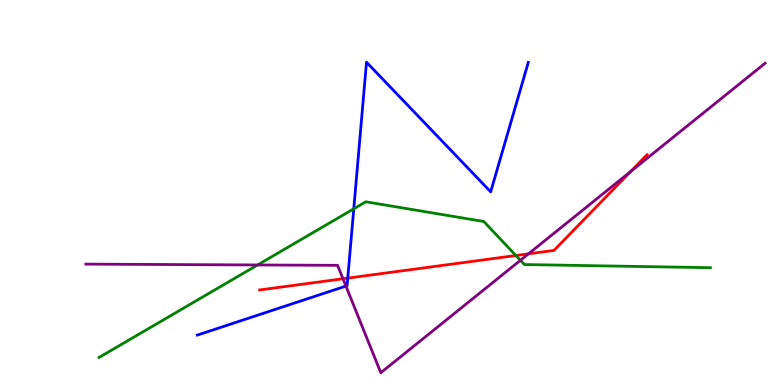[{'lines': ['blue', 'red'], 'intersections': [{'x': 4.49, 'y': 2.78}]}, {'lines': ['green', 'red'], 'intersections': [{'x': 6.66, 'y': 3.36}]}, {'lines': ['purple', 'red'], 'intersections': [{'x': 4.43, 'y': 2.76}, {'x': 6.82, 'y': 3.41}, {'x': 8.14, 'y': 5.55}]}, {'lines': ['blue', 'green'], 'intersections': [{'x': 4.56, 'y': 4.58}]}, {'lines': ['blue', 'purple'], 'intersections': [{'x': 4.46, 'y': 2.57}]}, {'lines': ['green', 'purple'], 'intersections': [{'x': 3.32, 'y': 3.12}, {'x': 6.71, 'y': 3.24}]}]